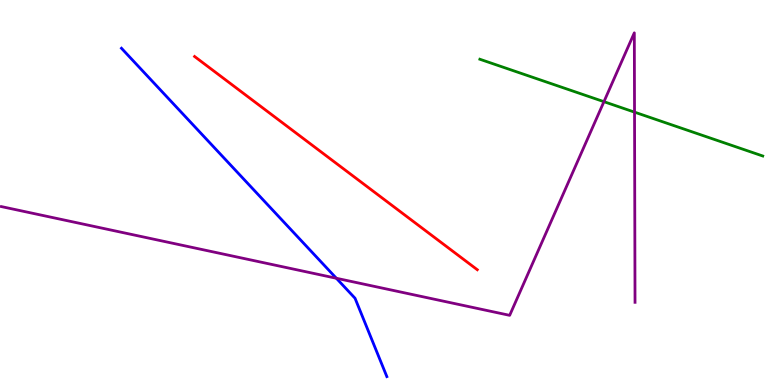[{'lines': ['blue', 'red'], 'intersections': []}, {'lines': ['green', 'red'], 'intersections': []}, {'lines': ['purple', 'red'], 'intersections': []}, {'lines': ['blue', 'green'], 'intersections': []}, {'lines': ['blue', 'purple'], 'intersections': [{'x': 4.34, 'y': 2.77}]}, {'lines': ['green', 'purple'], 'intersections': [{'x': 7.79, 'y': 7.36}, {'x': 8.19, 'y': 7.09}]}]